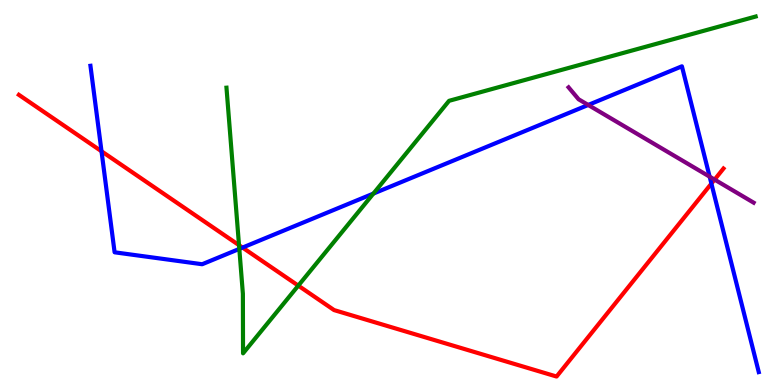[{'lines': ['blue', 'red'], 'intersections': [{'x': 1.31, 'y': 6.07}, {'x': 3.13, 'y': 3.57}, {'x': 9.18, 'y': 5.23}]}, {'lines': ['green', 'red'], 'intersections': [{'x': 3.08, 'y': 3.63}, {'x': 3.85, 'y': 2.58}]}, {'lines': ['purple', 'red'], 'intersections': [{'x': 9.22, 'y': 5.34}]}, {'lines': ['blue', 'green'], 'intersections': [{'x': 3.09, 'y': 3.53}, {'x': 4.82, 'y': 4.97}]}, {'lines': ['blue', 'purple'], 'intersections': [{'x': 7.59, 'y': 7.27}, {'x': 9.16, 'y': 5.41}]}, {'lines': ['green', 'purple'], 'intersections': []}]